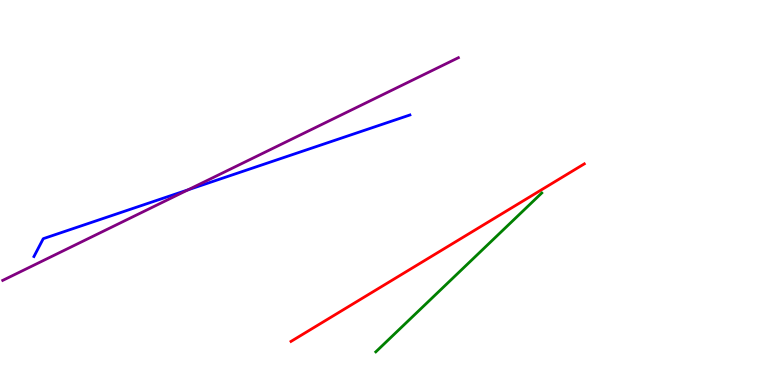[{'lines': ['blue', 'red'], 'intersections': []}, {'lines': ['green', 'red'], 'intersections': []}, {'lines': ['purple', 'red'], 'intersections': []}, {'lines': ['blue', 'green'], 'intersections': []}, {'lines': ['blue', 'purple'], 'intersections': [{'x': 2.43, 'y': 5.07}]}, {'lines': ['green', 'purple'], 'intersections': []}]